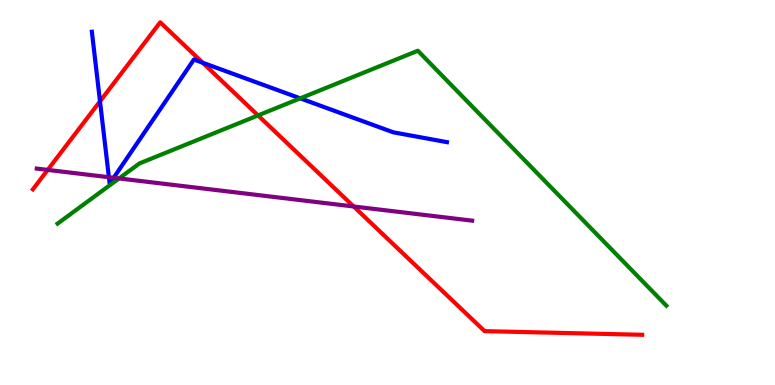[{'lines': ['blue', 'red'], 'intersections': [{'x': 1.29, 'y': 7.37}, {'x': 2.62, 'y': 8.37}]}, {'lines': ['green', 'red'], 'intersections': [{'x': 3.33, 'y': 7.0}]}, {'lines': ['purple', 'red'], 'intersections': [{'x': 0.616, 'y': 5.59}, {'x': 4.56, 'y': 4.64}]}, {'lines': ['blue', 'green'], 'intersections': [{'x': 3.87, 'y': 7.45}]}, {'lines': ['blue', 'purple'], 'intersections': [{'x': 1.41, 'y': 5.4}, {'x': 1.47, 'y': 5.38}]}, {'lines': ['green', 'purple'], 'intersections': [{'x': 1.54, 'y': 5.37}]}]